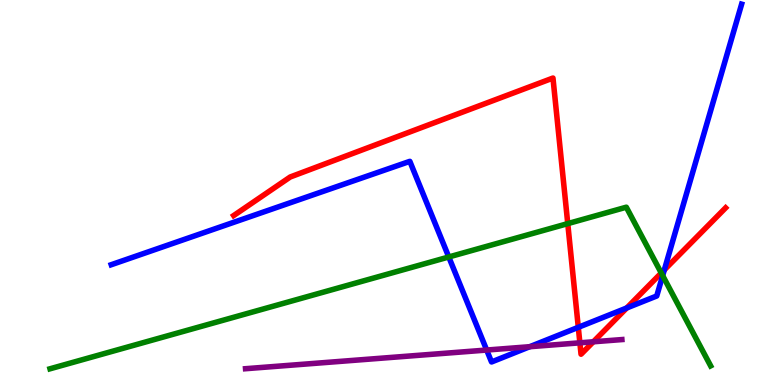[{'lines': ['blue', 'red'], 'intersections': [{'x': 7.46, 'y': 1.5}, {'x': 8.09, 'y': 2.0}, {'x': 8.57, 'y': 2.99}]}, {'lines': ['green', 'red'], 'intersections': [{'x': 7.33, 'y': 4.19}, {'x': 8.53, 'y': 2.91}]}, {'lines': ['purple', 'red'], 'intersections': [{'x': 7.48, 'y': 1.1}, {'x': 7.66, 'y': 1.12}]}, {'lines': ['blue', 'green'], 'intersections': [{'x': 5.79, 'y': 3.33}, {'x': 8.55, 'y': 2.84}]}, {'lines': ['blue', 'purple'], 'intersections': [{'x': 6.28, 'y': 0.908}, {'x': 6.84, 'y': 0.995}]}, {'lines': ['green', 'purple'], 'intersections': []}]